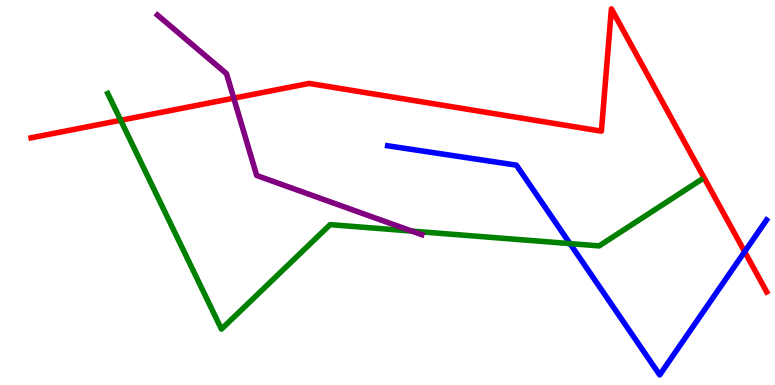[{'lines': ['blue', 'red'], 'intersections': [{'x': 9.61, 'y': 3.46}]}, {'lines': ['green', 'red'], 'intersections': [{'x': 1.56, 'y': 6.88}]}, {'lines': ['purple', 'red'], 'intersections': [{'x': 3.02, 'y': 7.45}]}, {'lines': ['blue', 'green'], 'intersections': [{'x': 7.35, 'y': 3.67}]}, {'lines': ['blue', 'purple'], 'intersections': []}, {'lines': ['green', 'purple'], 'intersections': [{'x': 5.31, 'y': 4.0}]}]